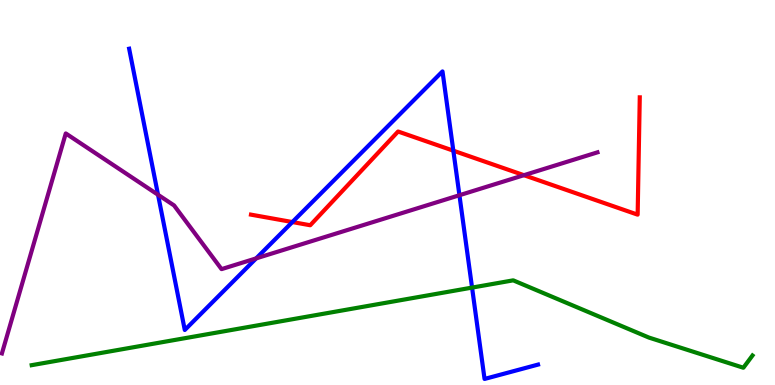[{'lines': ['blue', 'red'], 'intersections': [{'x': 3.77, 'y': 4.23}, {'x': 5.85, 'y': 6.09}]}, {'lines': ['green', 'red'], 'intersections': []}, {'lines': ['purple', 'red'], 'intersections': [{'x': 6.76, 'y': 5.45}]}, {'lines': ['blue', 'green'], 'intersections': [{'x': 6.09, 'y': 2.53}]}, {'lines': ['blue', 'purple'], 'intersections': [{'x': 2.04, 'y': 4.94}, {'x': 3.31, 'y': 3.29}, {'x': 5.93, 'y': 4.93}]}, {'lines': ['green', 'purple'], 'intersections': []}]